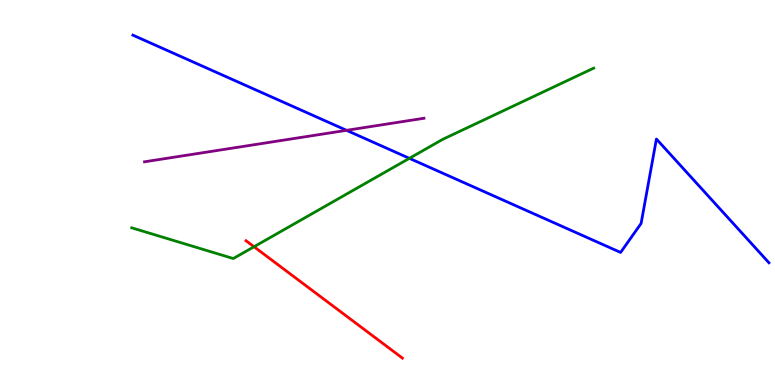[{'lines': ['blue', 'red'], 'intersections': []}, {'lines': ['green', 'red'], 'intersections': [{'x': 3.28, 'y': 3.59}]}, {'lines': ['purple', 'red'], 'intersections': []}, {'lines': ['blue', 'green'], 'intersections': [{'x': 5.28, 'y': 5.89}]}, {'lines': ['blue', 'purple'], 'intersections': [{'x': 4.47, 'y': 6.61}]}, {'lines': ['green', 'purple'], 'intersections': []}]